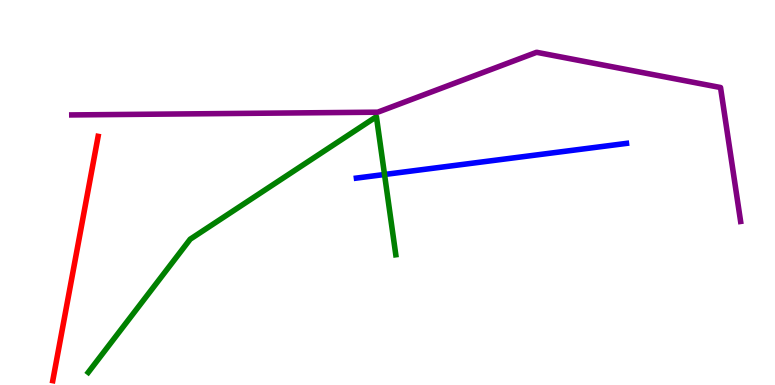[{'lines': ['blue', 'red'], 'intersections': []}, {'lines': ['green', 'red'], 'intersections': []}, {'lines': ['purple', 'red'], 'intersections': []}, {'lines': ['blue', 'green'], 'intersections': [{'x': 4.96, 'y': 5.47}]}, {'lines': ['blue', 'purple'], 'intersections': []}, {'lines': ['green', 'purple'], 'intersections': []}]